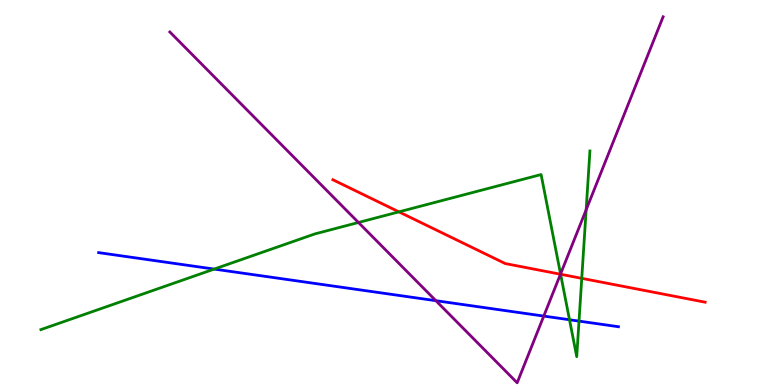[{'lines': ['blue', 'red'], 'intersections': []}, {'lines': ['green', 'red'], 'intersections': [{'x': 5.15, 'y': 4.5}, {'x': 7.23, 'y': 2.88}, {'x': 7.51, 'y': 2.77}]}, {'lines': ['purple', 'red'], 'intersections': [{'x': 7.23, 'y': 2.88}]}, {'lines': ['blue', 'green'], 'intersections': [{'x': 2.76, 'y': 3.01}, {'x': 7.35, 'y': 1.69}, {'x': 7.47, 'y': 1.66}]}, {'lines': ['blue', 'purple'], 'intersections': [{'x': 5.62, 'y': 2.19}, {'x': 7.02, 'y': 1.79}]}, {'lines': ['green', 'purple'], 'intersections': [{'x': 4.63, 'y': 4.22}, {'x': 7.23, 'y': 2.88}, {'x': 7.56, 'y': 4.55}]}]